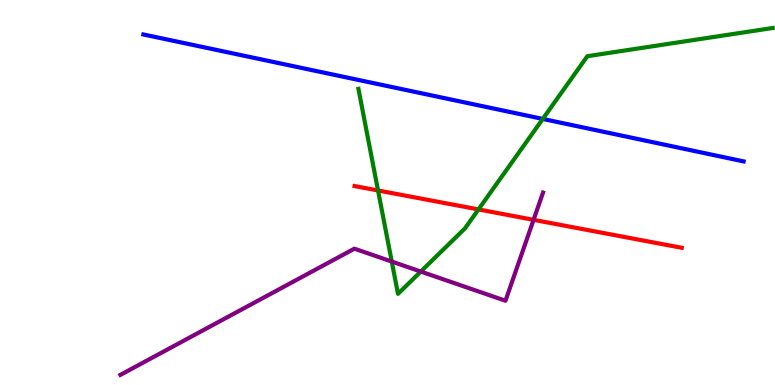[{'lines': ['blue', 'red'], 'intersections': []}, {'lines': ['green', 'red'], 'intersections': [{'x': 4.88, 'y': 5.05}, {'x': 6.17, 'y': 4.56}]}, {'lines': ['purple', 'red'], 'intersections': [{'x': 6.88, 'y': 4.29}]}, {'lines': ['blue', 'green'], 'intersections': [{'x': 7.0, 'y': 6.91}]}, {'lines': ['blue', 'purple'], 'intersections': []}, {'lines': ['green', 'purple'], 'intersections': [{'x': 5.05, 'y': 3.21}, {'x': 5.43, 'y': 2.95}]}]